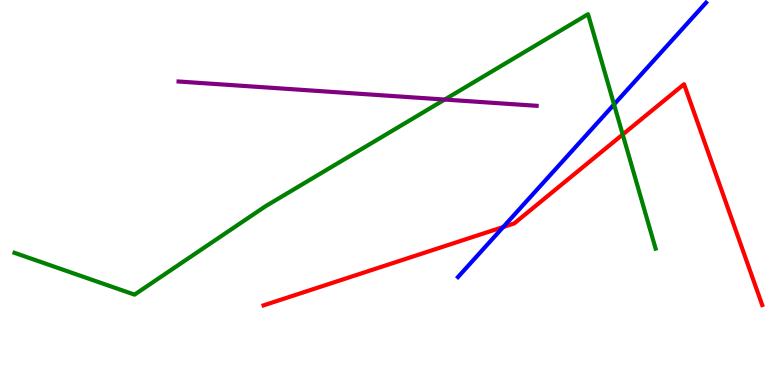[{'lines': ['blue', 'red'], 'intersections': [{'x': 6.49, 'y': 4.1}]}, {'lines': ['green', 'red'], 'intersections': [{'x': 8.03, 'y': 6.51}]}, {'lines': ['purple', 'red'], 'intersections': []}, {'lines': ['blue', 'green'], 'intersections': [{'x': 7.92, 'y': 7.29}]}, {'lines': ['blue', 'purple'], 'intersections': []}, {'lines': ['green', 'purple'], 'intersections': [{'x': 5.74, 'y': 7.41}]}]